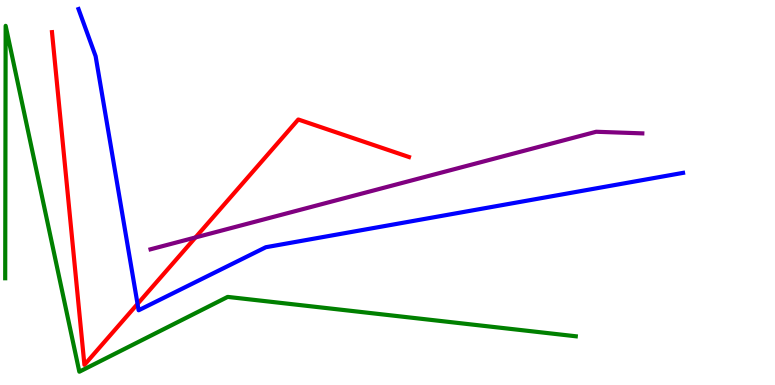[{'lines': ['blue', 'red'], 'intersections': [{'x': 1.77, 'y': 2.11}]}, {'lines': ['green', 'red'], 'intersections': []}, {'lines': ['purple', 'red'], 'intersections': [{'x': 2.52, 'y': 3.83}]}, {'lines': ['blue', 'green'], 'intersections': []}, {'lines': ['blue', 'purple'], 'intersections': []}, {'lines': ['green', 'purple'], 'intersections': []}]